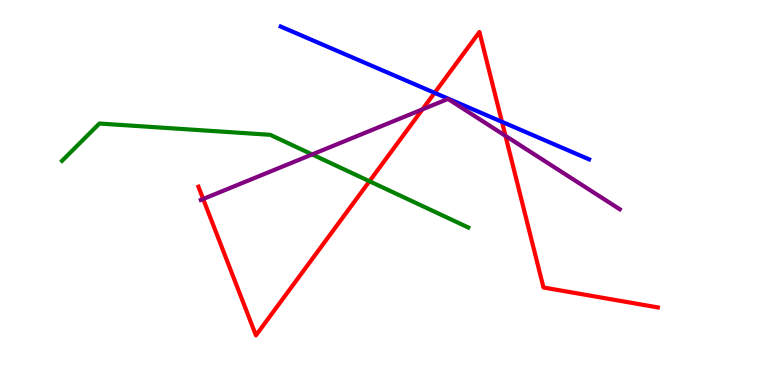[{'lines': ['blue', 'red'], 'intersections': [{'x': 5.61, 'y': 7.59}, {'x': 6.48, 'y': 6.84}]}, {'lines': ['green', 'red'], 'intersections': [{'x': 4.77, 'y': 5.29}]}, {'lines': ['purple', 'red'], 'intersections': [{'x': 2.62, 'y': 4.83}, {'x': 5.45, 'y': 7.16}, {'x': 6.52, 'y': 6.47}]}, {'lines': ['blue', 'green'], 'intersections': []}, {'lines': ['blue', 'purple'], 'intersections': []}, {'lines': ['green', 'purple'], 'intersections': [{'x': 4.03, 'y': 5.99}]}]